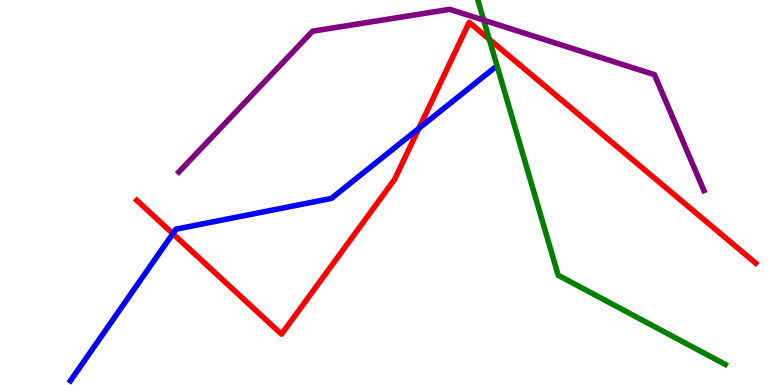[{'lines': ['blue', 'red'], 'intersections': [{'x': 2.23, 'y': 3.93}, {'x': 5.4, 'y': 6.67}]}, {'lines': ['green', 'red'], 'intersections': [{'x': 6.31, 'y': 8.98}]}, {'lines': ['purple', 'red'], 'intersections': []}, {'lines': ['blue', 'green'], 'intersections': []}, {'lines': ['blue', 'purple'], 'intersections': []}, {'lines': ['green', 'purple'], 'intersections': [{'x': 6.24, 'y': 9.48}]}]